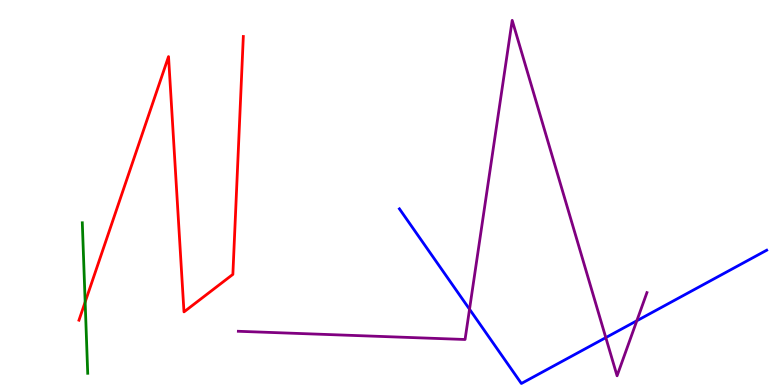[{'lines': ['blue', 'red'], 'intersections': []}, {'lines': ['green', 'red'], 'intersections': [{'x': 1.1, 'y': 2.15}]}, {'lines': ['purple', 'red'], 'intersections': []}, {'lines': ['blue', 'green'], 'intersections': []}, {'lines': ['blue', 'purple'], 'intersections': [{'x': 6.06, 'y': 1.97}, {'x': 7.82, 'y': 1.23}, {'x': 8.22, 'y': 1.67}]}, {'lines': ['green', 'purple'], 'intersections': []}]